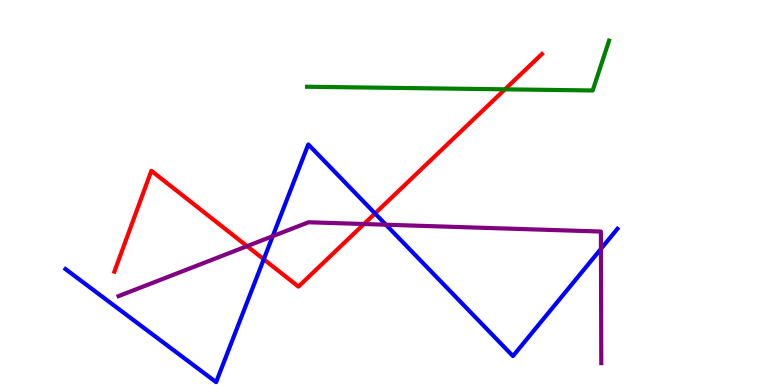[{'lines': ['blue', 'red'], 'intersections': [{'x': 3.4, 'y': 3.27}, {'x': 4.84, 'y': 4.46}]}, {'lines': ['green', 'red'], 'intersections': [{'x': 6.52, 'y': 7.68}]}, {'lines': ['purple', 'red'], 'intersections': [{'x': 3.19, 'y': 3.61}, {'x': 4.7, 'y': 4.18}]}, {'lines': ['blue', 'green'], 'intersections': []}, {'lines': ['blue', 'purple'], 'intersections': [{'x': 3.52, 'y': 3.87}, {'x': 4.98, 'y': 4.16}, {'x': 7.75, 'y': 3.54}]}, {'lines': ['green', 'purple'], 'intersections': []}]